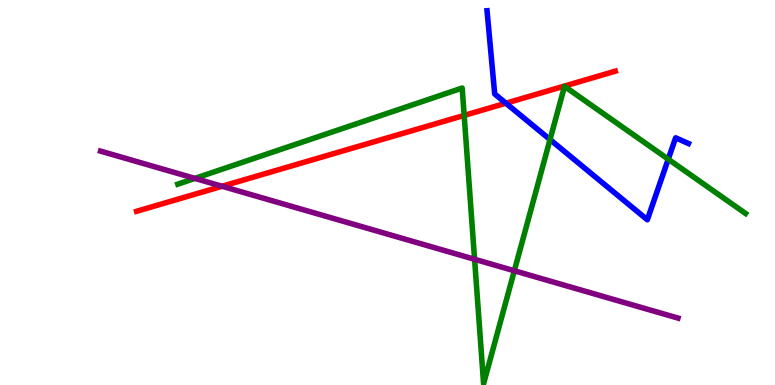[{'lines': ['blue', 'red'], 'intersections': [{'x': 6.53, 'y': 7.32}]}, {'lines': ['green', 'red'], 'intersections': [{'x': 5.99, 'y': 7.0}]}, {'lines': ['purple', 'red'], 'intersections': [{'x': 2.87, 'y': 5.16}]}, {'lines': ['blue', 'green'], 'intersections': [{'x': 7.1, 'y': 6.37}, {'x': 8.62, 'y': 5.87}]}, {'lines': ['blue', 'purple'], 'intersections': []}, {'lines': ['green', 'purple'], 'intersections': [{'x': 2.51, 'y': 5.37}, {'x': 6.12, 'y': 3.27}, {'x': 6.64, 'y': 2.97}]}]